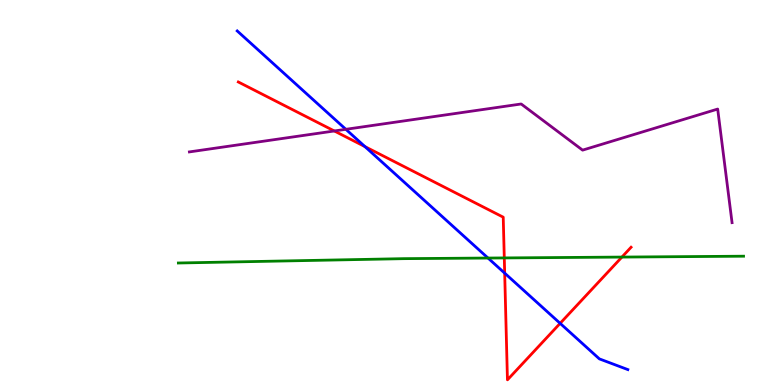[{'lines': ['blue', 'red'], 'intersections': [{'x': 4.71, 'y': 6.19}, {'x': 6.51, 'y': 2.91}, {'x': 7.23, 'y': 1.6}]}, {'lines': ['green', 'red'], 'intersections': [{'x': 6.51, 'y': 3.3}, {'x': 8.02, 'y': 3.32}]}, {'lines': ['purple', 'red'], 'intersections': [{'x': 4.31, 'y': 6.6}]}, {'lines': ['blue', 'green'], 'intersections': [{'x': 6.3, 'y': 3.3}]}, {'lines': ['blue', 'purple'], 'intersections': [{'x': 4.46, 'y': 6.64}]}, {'lines': ['green', 'purple'], 'intersections': []}]